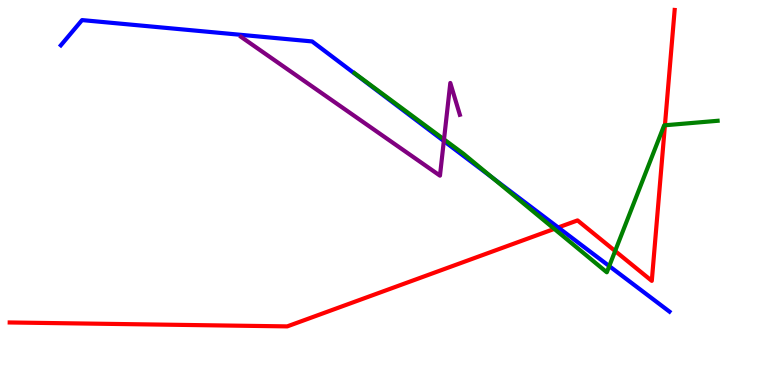[{'lines': ['blue', 'red'], 'intersections': [{'x': 7.2, 'y': 4.09}]}, {'lines': ['green', 'red'], 'intersections': [{'x': 7.15, 'y': 4.05}, {'x': 7.94, 'y': 3.48}, {'x': 8.58, 'y': 6.75}]}, {'lines': ['purple', 'red'], 'intersections': []}, {'lines': ['blue', 'green'], 'intersections': [{'x': 6.36, 'y': 5.38}, {'x': 7.86, 'y': 3.09}]}, {'lines': ['blue', 'purple'], 'intersections': [{'x': 5.73, 'y': 6.34}]}, {'lines': ['green', 'purple'], 'intersections': [{'x': 5.73, 'y': 6.38}]}]